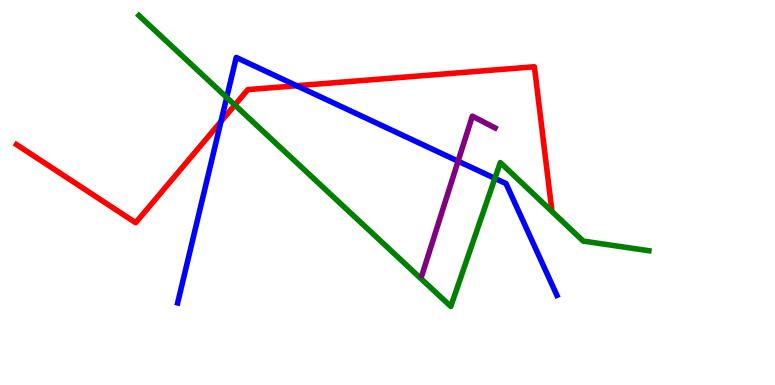[{'lines': ['blue', 'red'], 'intersections': [{'x': 2.85, 'y': 6.84}, {'x': 3.83, 'y': 7.77}]}, {'lines': ['green', 'red'], 'intersections': [{'x': 3.03, 'y': 7.27}]}, {'lines': ['purple', 'red'], 'intersections': []}, {'lines': ['blue', 'green'], 'intersections': [{'x': 2.93, 'y': 7.47}, {'x': 6.39, 'y': 5.37}]}, {'lines': ['blue', 'purple'], 'intersections': [{'x': 5.91, 'y': 5.81}]}, {'lines': ['green', 'purple'], 'intersections': []}]